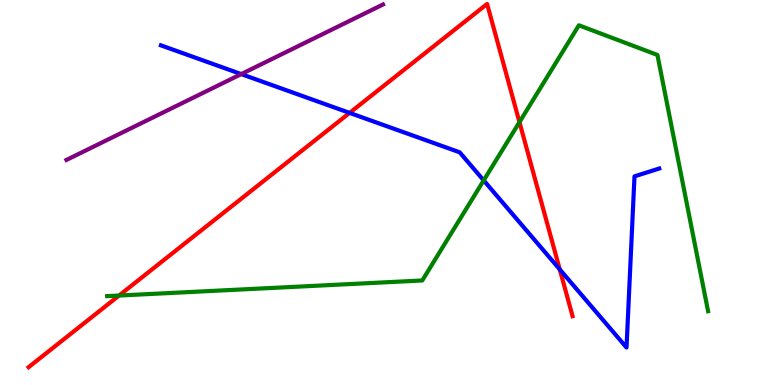[{'lines': ['blue', 'red'], 'intersections': [{'x': 4.51, 'y': 7.07}, {'x': 7.22, 'y': 3.0}]}, {'lines': ['green', 'red'], 'intersections': [{'x': 1.54, 'y': 2.32}, {'x': 6.7, 'y': 6.83}]}, {'lines': ['purple', 'red'], 'intersections': []}, {'lines': ['blue', 'green'], 'intersections': [{'x': 6.24, 'y': 5.31}]}, {'lines': ['blue', 'purple'], 'intersections': [{'x': 3.11, 'y': 8.08}]}, {'lines': ['green', 'purple'], 'intersections': []}]